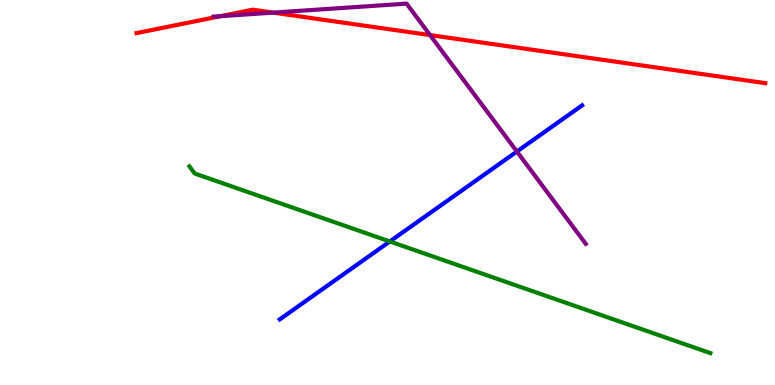[{'lines': ['blue', 'red'], 'intersections': []}, {'lines': ['green', 'red'], 'intersections': []}, {'lines': ['purple', 'red'], 'intersections': [{'x': 2.85, 'y': 9.58}, {'x': 3.53, 'y': 9.67}, {'x': 5.55, 'y': 9.09}]}, {'lines': ['blue', 'green'], 'intersections': [{'x': 5.03, 'y': 3.73}]}, {'lines': ['blue', 'purple'], 'intersections': [{'x': 6.67, 'y': 6.06}]}, {'lines': ['green', 'purple'], 'intersections': []}]